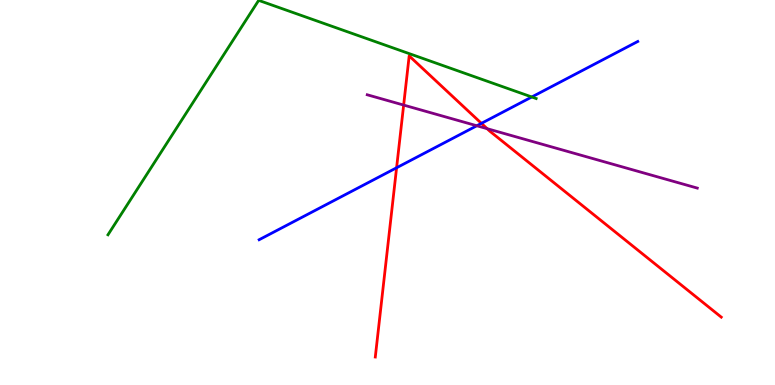[{'lines': ['blue', 'red'], 'intersections': [{'x': 5.12, 'y': 5.64}, {'x': 6.21, 'y': 6.8}]}, {'lines': ['green', 'red'], 'intersections': []}, {'lines': ['purple', 'red'], 'intersections': [{'x': 5.21, 'y': 7.27}, {'x': 6.29, 'y': 6.66}]}, {'lines': ['blue', 'green'], 'intersections': [{'x': 6.86, 'y': 7.48}]}, {'lines': ['blue', 'purple'], 'intersections': [{'x': 6.15, 'y': 6.73}]}, {'lines': ['green', 'purple'], 'intersections': []}]